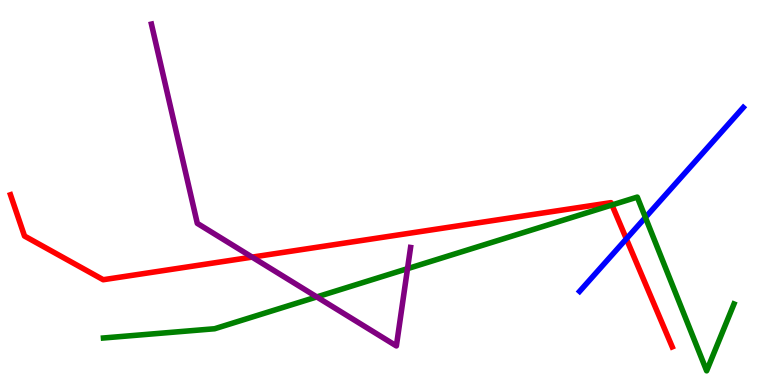[{'lines': ['blue', 'red'], 'intersections': [{'x': 8.08, 'y': 3.8}]}, {'lines': ['green', 'red'], 'intersections': [{'x': 7.9, 'y': 4.68}]}, {'lines': ['purple', 'red'], 'intersections': [{'x': 3.25, 'y': 3.32}]}, {'lines': ['blue', 'green'], 'intersections': [{'x': 8.33, 'y': 4.35}]}, {'lines': ['blue', 'purple'], 'intersections': []}, {'lines': ['green', 'purple'], 'intersections': [{'x': 4.09, 'y': 2.29}, {'x': 5.26, 'y': 3.02}]}]